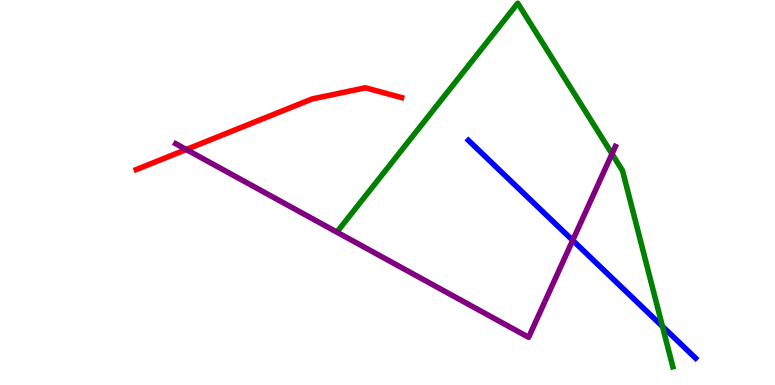[{'lines': ['blue', 'red'], 'intersections': []}, {'lines': ['green', 'red'], 'intersections': []}, {'lines': ['purple', 'red'], 'intersections': [{'x': 2.4, 'y': 6.12}]}, {'lines': ['blue', 'green'], 'intersections': [{'x': 8.55, 'y': 1.52}]}, {'lines': ['blue', 'purple'], 'intersections': [{'x': 7.39, 'y': 3.76}]}, {'lines': ['green', 'purple'], 'intersections': [{'x': 7.9, 'y': 6.0}]}]